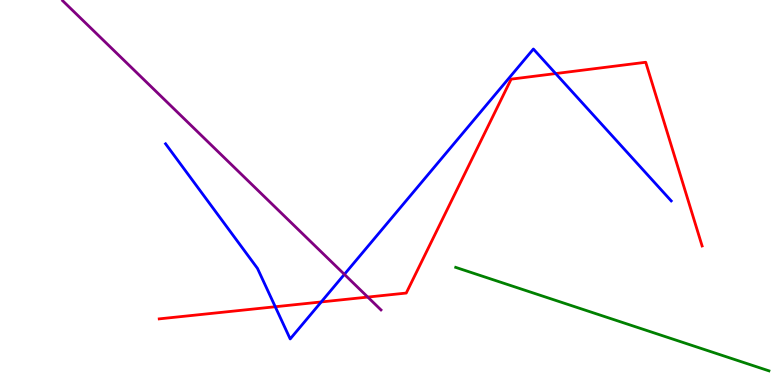[{'lines': ['blue', 'red'], 'intersections': [{'x': 3.55, 'y': 2.03}, {'x': 4.15, 'y': 2.16}, {'x': 7.17, 'y': 8.09}]}, {'lines': ['green', 'red'], 'intersections': []}, {'lines': ['purple', 'red'], 'intersections': [{'x': 4.75, 'y': 2.28}]}, {'lines': ['blue', 'green'], 'intersections': []}, {'lines': ['blue', 'purple'], 'intersections': [{'x': 4.44, 'y': 2.87}]}, {'lines': ['green', 'purple'], 'intersections': []}]